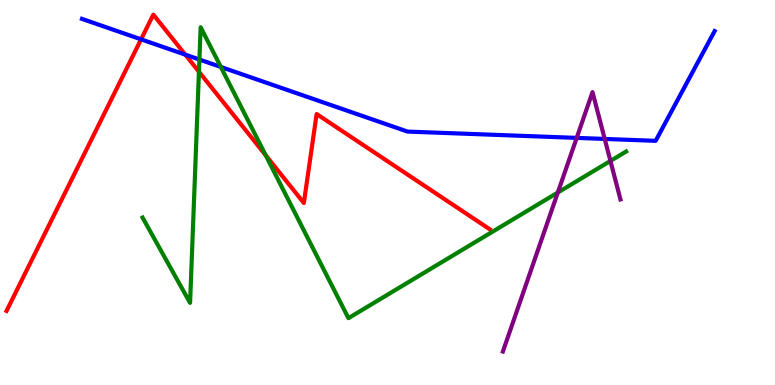[{'lines': ['blue', 'red'], 'intersections': [{'x': 1.82, 'y': 8.98}, {'x': 2.39, 'y': 8.58}]}, {'lines': ['green', 'red'], 'intersections': [{'x': 2.57, 'y': 8.14}, {'x': 3.43, 'y': 5.97}]}, {'lines': ['purple', 'red'], 'intersections': []}, {'lines': ['blue', 'green'], 'intersections': [{'x': 2.57, 'y': 8.45}, {'x': 2.85, 'y': 8.26}]}, {'lines': ['blue', 'purple'], 'intersections': [{'x': 7.44, 'y': 6.42}, {'x': 7.8, 'y': 6.39}]}, {'lines': ['green', 'purple'], 'intersections': [{'x': 7.2, 'y': 5.0}, {'x': 7.88, 'y': 5.82}]}]